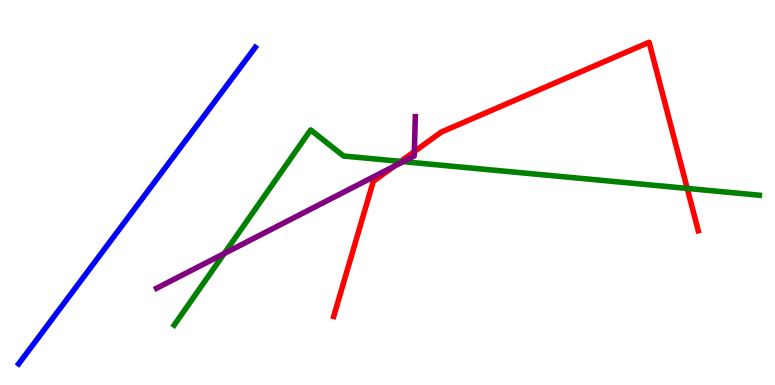[{'lines': ['blue', 'red'], 'intersections': []}, {'lines': ['green', 'red'], 'intersections': [{'x': 5.17, 'y': 5.81}, {'x': 8.87, 'y': 5.11}]}, {'lines': ['purple', 'red'], 'intersections': [{'x': 5.08, 'y': 5.68}, {'x': 5.35, 'y': 6.06}]}, {'lines': ['blue', 'green'], 'intersections': []}, {'lines': ['blue', 'purple'], 'intersections': []}, {'lines': ['green', 'purple'], 'intersections': [{'x': 2.89, 'y': 3.41}, {'x': 5.2, 'y': 5.8}]}]